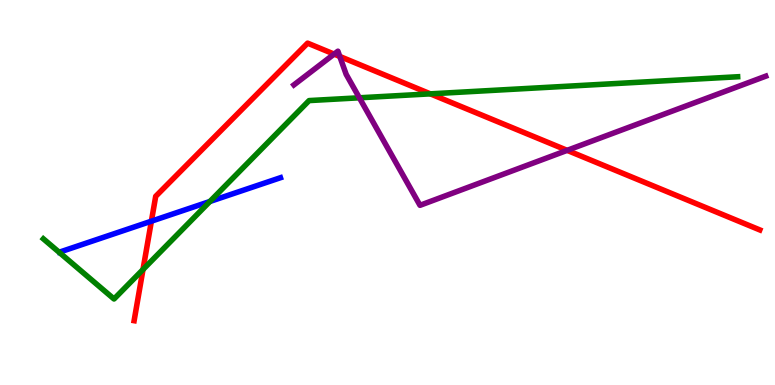[{'lines': ['blue', 'red'], 'intersections': [{'x': 1.95, 'y': 4.25}]}, {'lines': ['green', 'red'], 'intersections': [{'x': 1.85, 'y': 3.0}, {'x': 5.55, 'y': 7.56}]}, {'lines': ['purple', 'red'], 'intersections': [{'x': 4.31, 'y': 8.59}, {'x': 4.38, 'y': 8.53}, {'x': 7.32, 'y': 6.09}]}, {'lines': ['blue', 'green'], 'intersections': [{'x': 2.71, 'y': 4.77}]}, {'lines': ['blue', 'purple'], 'intersections': []}, {'lines': ['green', 'purple'], 'intersections': [{'x': 4.64, 'y': 7.46}]}]